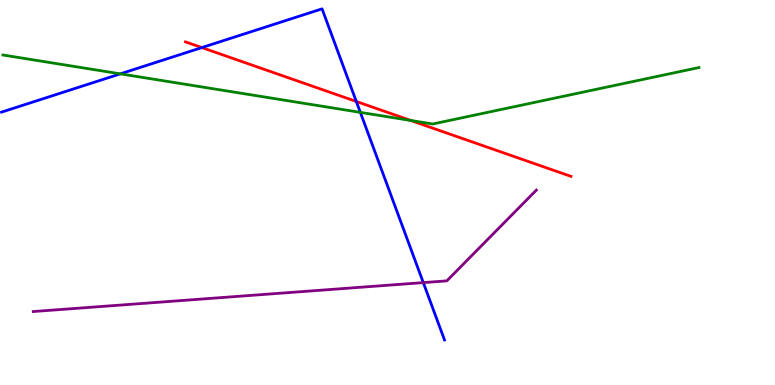[{'lines': ['blue', 'red'], 'intersections': [{'x': 2.6, 'y': 8.76}, {'x': 4.6, 'y': 7.36}]}, {'lines': ['green', 'red'], 'intersections': [{'x': 5.3, 'y': 6.87}]}, {'lines': ['purple', 'red'], 'intersections': []}, {'lines': ['blue', 'green'], 'intersections': [{'x': 1.55, 'y': 8.08}, {'x': 4.65, 'y': 7.08}]}, {'lines': ['blue', 'purple'], 'intersections': [{'x': 5.46, 'y': 2.66}]}, {'lines': ['green', 'purple'], 'intersections': []}]